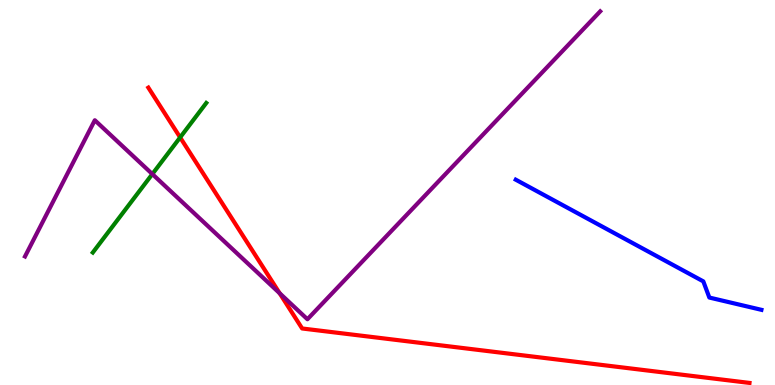[{'lines': ['blue', 'red'], 'intersections': []}, {'lines': ['green', 'red'], 'intersections': [{'x': 2.32, 'y': 6.43}]}, {'lines': ['purple', 'red'], 'intersections': [{'x': 3.61, 'y': 2.38}]}, {'lines': ['blue', 'green'], 'intersections': []}, {'lines': ['blue', 'purple'], 'intersections': []}, {'lines': ['green', 'purple'], 'intersections': [{'x': 1.97, 'y': 5.48}]}]